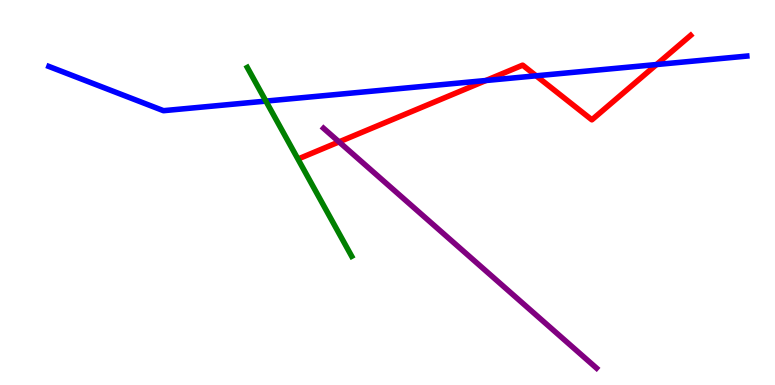[{'lines': ['blue', 'red'], 'intersections': [{'x': 6.27, 'y': 7.91}, {'x': 6.92, 'y': 8.03}, {'x': 8.47, 'y': 8.32}]}, {'lines': ['green', 'red'], 'intersections': []}, {'lines': ['purple', 'red'], 'intersections': [{'x': 4.37, 'y': 6.31}]}, {'lines': ['blue', 'green'], 'intersections': [{'x': 3.43, 'y': 7.37}]}, {'lines': ['blue', 'purple'], 'intersections': []}, {'lines': ['green', 'purple'], 'intersections': []}]